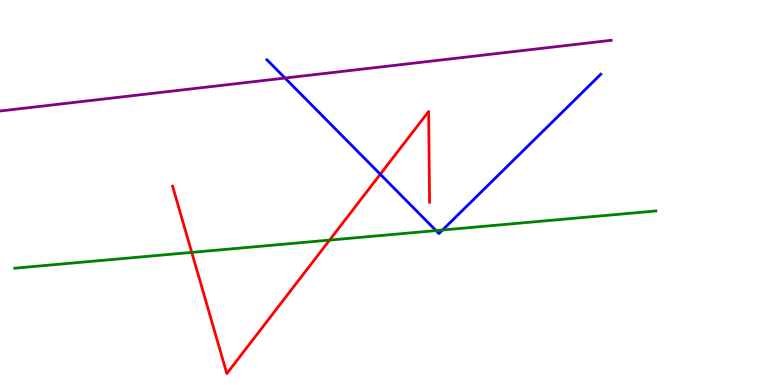[{'lines': ['blue', 'red'], 'intersections': [{'x': 4.91, 'y': 5.47}]}, {'lines': ['green', 'red'], 'intersections': [{'x': 2.47, 'y': 3.44}, {'x': 4.25, 'y': 3.76}]}, {'lines': ['purple', 'red'], 'intersections': []}, {'lines': ['blue', 'green'], 'intersections': [{'x': 5.63, 'y': 4.01}, {'x': 5.71, 'y': 4.03}]}, {'lines': ['blue', 'purple'], 'intersections': [{'x': 3.68, 'y': 7.97}]}, {'lines': ['green', 'purple'], 'intersections': []}]